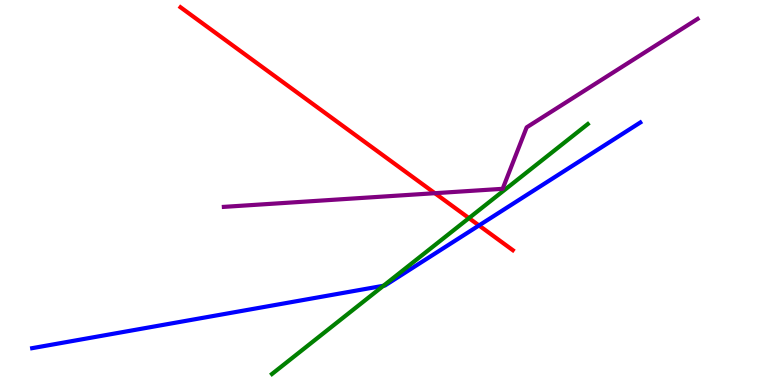[{'lines': ['blue', 'red'], 'intersections': [{'x': 6.18, 'y': 4.14}]}, {'lines': ['green', 'red'], 'intersections': [{'x': 6.05, 'y': 4.33}]}, {'lines': ['purple', 'red'], 'intersections': [{'x': 5.61, 'y': 4.98}]}, {'lines': ['blue', 'green'], 'intersections': [{'x': 4.95, 'y': 2.58}]}, {'lines': ['blue', 'purple'], 'intersections': []}, {'lines': ['green', 'purple'], 'intersections': []}]